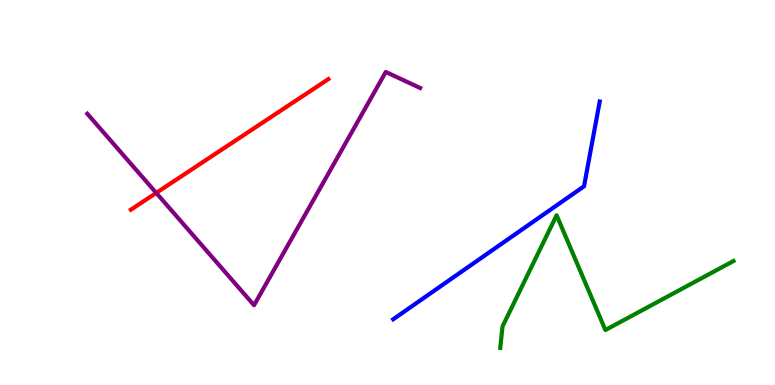[{'lines': ['blue', 'red'], 'intersections': []}, {'lines': ['green', 'red'], 'intersections': []}, {'lines': ['purple', 'red'], 'intersections': [{'x': 2.02, 'y': 4.99}]}, {'lines': ['blue', 'green'], 'intersections': []}, {'lines': ['blue', 'purple'], 'intersections': []}, {'lines': ['green', 'purple'], 'intersections': []}]